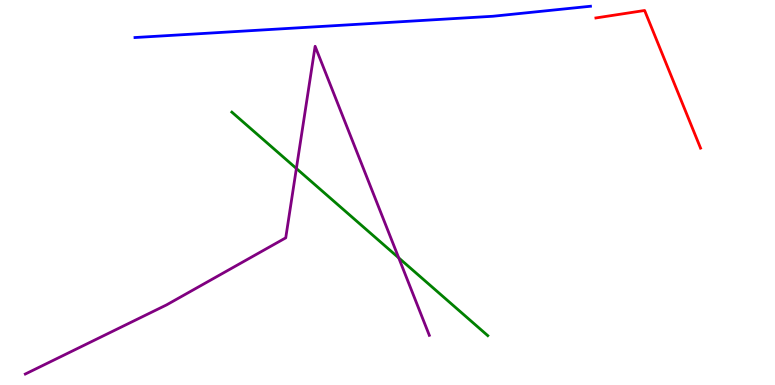[{'lines': ['blue', 'red'], 'intersections': []}, {'lines': ['green', 'red'], 'intersections': []}, {'lines': ['purple', 'red'], 'intersections': []}, {'lines': ['blue', 'green'], 'intersections': []}, {'lines': ['blue', 'purple'], 'intersections': []}, {'lines': ['green', 'purple'], 'intersections': [{'x': 3.82, 'y': 5.62}, {'x': 5.14, 'y': 3.3}]}]